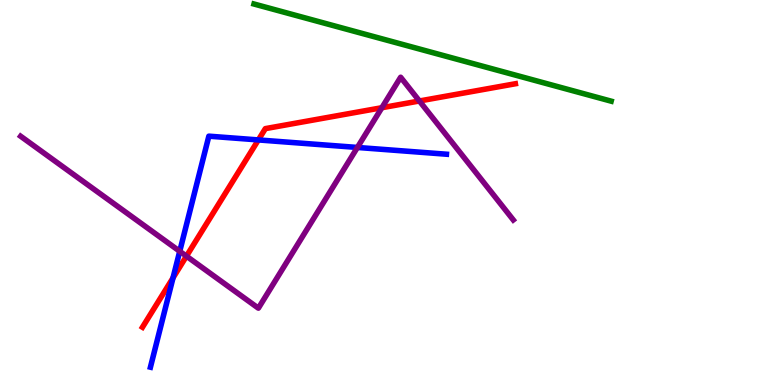[{'lines': ['blue', 'red'], 'intersections': [{'x': 2.23, 'y': 2.78}, {'x': 3.33, 'y': 6.37}]}, {'lines': ['green', 'red'], 'intersections': []}, {'lines': ['purple', 'red'], 'intersections': [{'x': 2.41, 'y': 3.35}, {'x': 4.93, 'y': 7.2}, {'x': 5.41, 'y': 7.38}]}, {'lines': ['blue', 'green'], 'intersections': []}, {'lines': ['blue', 'purple'], 'intersections': [{'x': 2.32, 'y': 3.47}, {'x': 4.61, 'y': 6.17}]}, {'lines': ['green', 'purple'], 'intersections': []}]